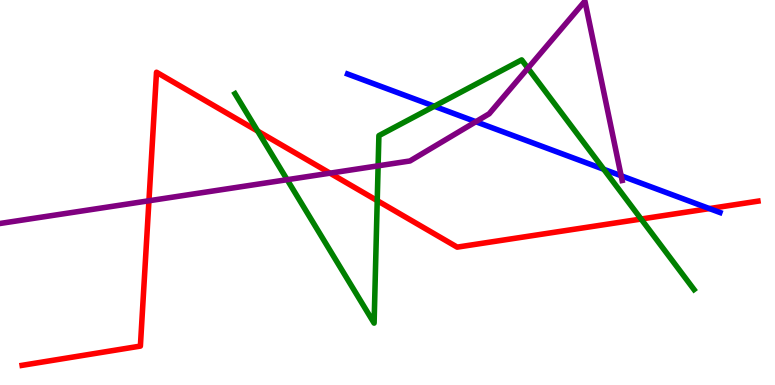[{'lines': ['blue', 'red'], 'intersections': [{'x': 9.15, 'y': 4.58}]}, {'lines': ['green', 'red'], 'intersections': [{'x': 3.32, 'y': 6.6}, {'x': 4.87, 'y': 4.79}, {'x': 8.27, 'y': 4.31}]}, {'lines': ['purple', 'red'], 'intersections': [{'x': 1.92, 'y': 4.79}, {'x': 4.26, 'y': 5.5}]}, {'lines': ['blue', 'green'], 'intersections': [{'x': 5.6, 'y': 7.24}, {'x': 7.79, 'y': 5.6}]}, {'lines': ['blue', 'purple'], 'intersections': [{'x': 6.14, 'y': 6.84}, {'x': 8.01, 'y': 5.44}]}, {'lines': ['green', 'purple'], 'intersections': [{'x': 3.71, 'y': 5.33}, {'x': 4.88, 'y': 5.69}, {'x': 6.81, 'y': 8.23}]}]